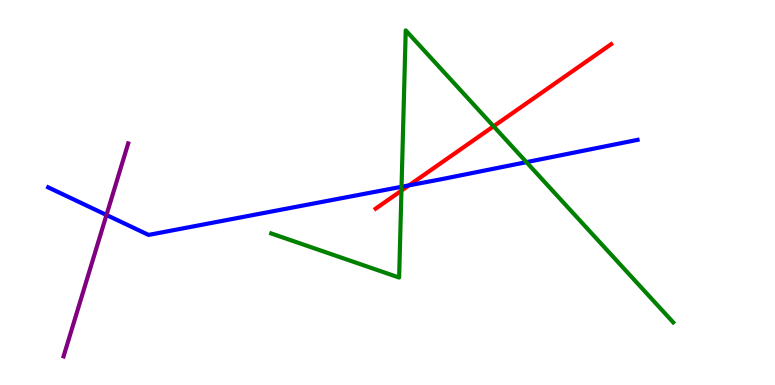[{'lines': ['blue', 'red'], 'intersections': [{'x': 5.28, 'y': 5.19}]}, {'lines': ['green', 'red'], 'intersections': [{'x': 5.18, 'y': 5.05}, {'x': 6.37, 'y': 6.72}]}, {'lines': ['purple', 'red'], 'intersections': []}, {'lines': ['blue', 'green'], 'intersections': [{'x': 5.18, 'y': 5.15}, {'x': 6.79, 'y': 5.79}]}, {'lines': ['blue', 'purple'], 'intersections': [{'x': 1.37, 'y': 4.42}]}, {'lines': ['green', 'purple'], 'intersections': []}]